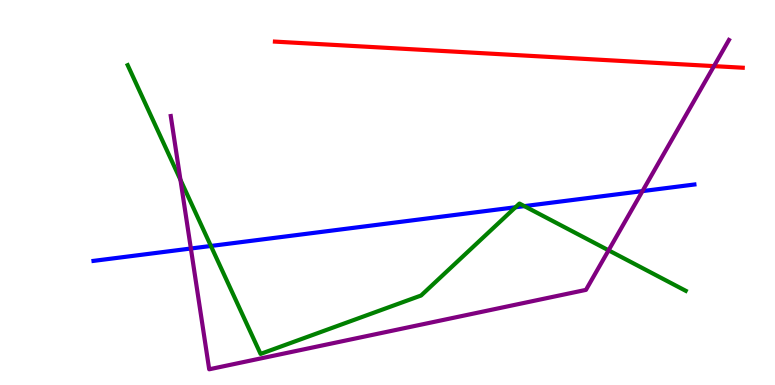[{'lines': ['blue', 'red'], 'intersections': []}, {'lines': ['green', 'red'], 'intersections': []}, {'lines': ['purple', 'red'], 'intersections': [{'x': 9.21, 'y': 8.28}]}, {'lines': ['blue', 'green'], 'intersections': [{'x': 2.72, 'y': 3.61}, {'x': 6.65, 'y': 4.62}, {'x': 6.77, 'y': 4.65}]}, {'lines': ['blue', 'purple'], 'intersections': [{'x': 2.46, 'y': 3.55}, {'x': 8.29, 'y': 5.04}]}, {'lines': ['green', 'purple'], 'intersections': [{'x': 2.33, 'y': 5.33}, {'x': 7.85, 'y': 3.5}]}]